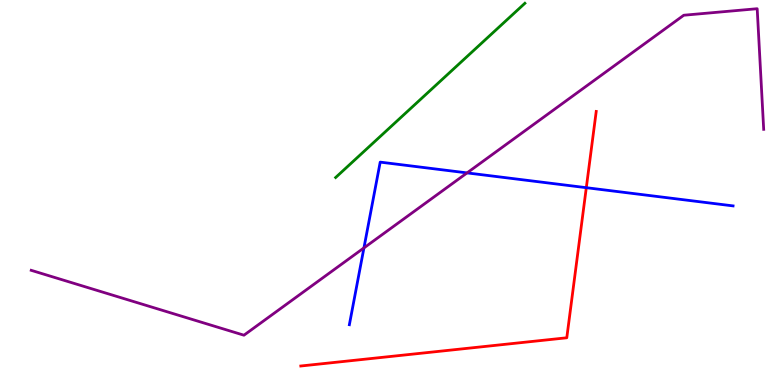[{'lines': ['blue', 'red'], 'intersections': [{'x': 7.57, 'y': 5.12}]}, {'lines': ['green', 'red'], 'intersections': []}, {'lines': ['purple', 'red'], 'intersections': []}, {'lines': ['blue', 'green'], 'intersections': []}, {'lines': ['blue', 'purple'], 'intersections': [{'x': 4.7, 'y': 3.56}, {'x': 6.03, 'y': 5.51}]}, {'lines': ['green', 'purple'], 'intersections': []}]